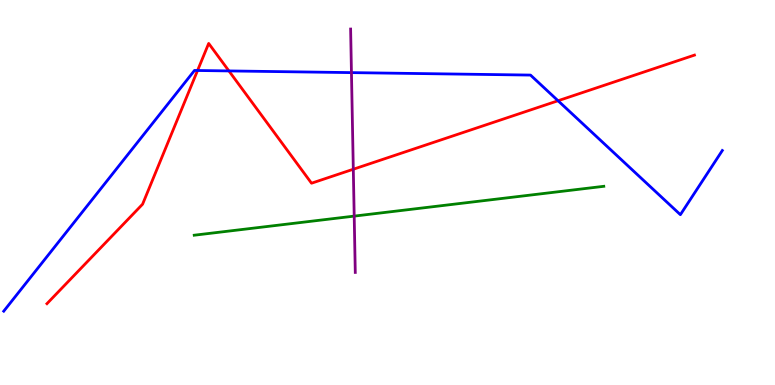[{'lines': ['blue', 'red'], 'intersections': [{'x': 2.55, 'y': 8.17}, {'x': 2.95, 'y': 8.16}, {'x': 7.2, 'y': 7.38}]}, {'lines': ['green', 'red'], 'intersections': []}, {'lines': ['purple', 'red'], 'intersections': [{'x': 4.56, 'y': 5.6}]}, {'lines': ['blue', 'green'], 'intersections': []}, {'lines': ['blue', 'purple'], 'intersections': [{'x': 4.53, 'y': 8.11}]}, {'lines': ['green', 'purple'], 'intersections': [{'x': 4.57, 'y': 4.39}]}]